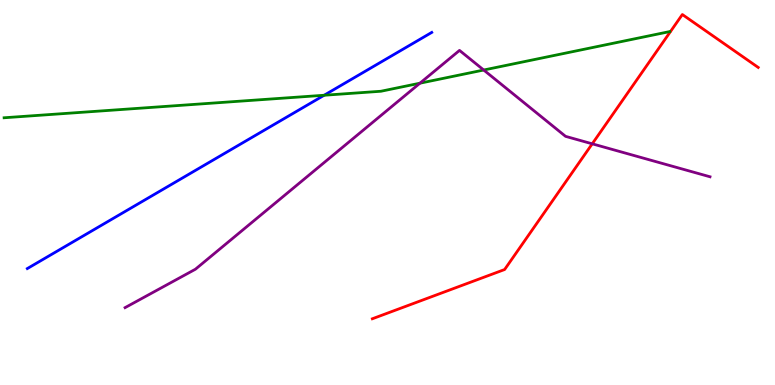[{'lines': ['blue', 'red'], 'intersections': []}, {'lines': ['green', 'red'], 'intersections': []}, {'lines': ['purple', 'red'], 'intersections': [{'x': 7.64, 'y': 6.26}]}, {'lines': ['blue', 'green'], 'intersections': [{'x': 4.18, 'y': 7.53}]}, {'lines': ['blue', 'purple'], 'intersections': []}, {'lines': ['green', 'purple'], 'intersections': [{'x': 5.42, 'y': 7.84}, {'x': 6.24, 'y': 8.18}]}]